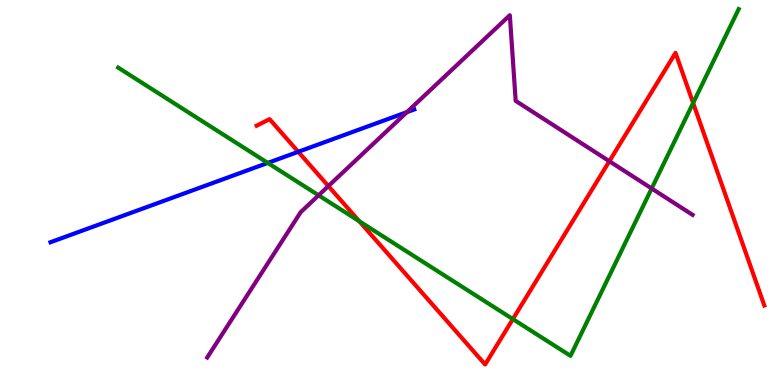[{'lines': ['blue', 'red'], 'intersections': [{'x': 3.85, 'y': 6.06}]}, {'lines': ['green', 'red'], 'intersections': [{'x': 4.64, 'y': 4.25}, {'x': 6.62, 'y': 1.71}, {'x': 8.94, 'y': 7.32}]}, {'lines': ['purple', 'red'], 'intersections': [{'x': 4.24, 'y': 5.17}, {'x': 7.86, 'y': 5.81}]}, {'lines': ['blue', 'green'], 'intersections': [{'x': 3.45, 'y': 5.77}]}, {'lines': ['blue', 'purple'], 'intersections': [{'x': 5.25, 'y': 7.09}]}, {'lines': ['green', 'purple'], 'intersections': [{'x': 4.11, 'y': 4.93}, {'x': 8.41, 'y': 5.1}]}]